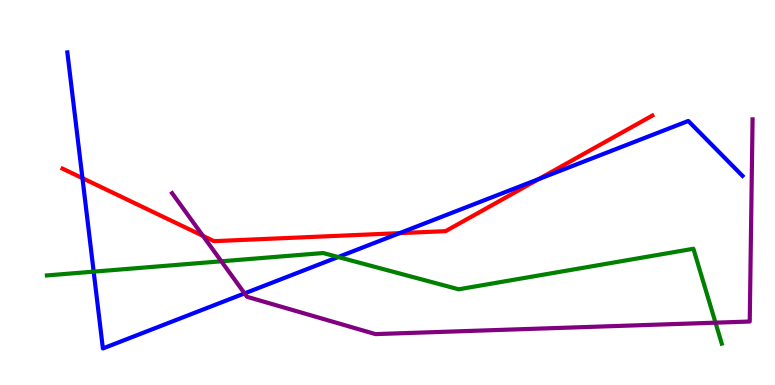[{'lines': ['blue', 'red'], 'intersections': [{'x': 1.06, 'y': 5.37}, {'x': 5.16, 'y': 3.94}, {'x': 6.95, 'y': 5.35}]}, {'lines': ['green', 'red'], 'intersections': []}, {'lines': ['purple', 'red'], 'intersections': [{'x': 2.62, 'y': 3.87}]}, {'lines': ['blue', 'green'], 'intersections': [{'x': 1.21, 'y': 2.94}, {'x': 4.36, 'y': 3.32}]}, {'lines': ['blue', 'purple'], 'intersections': [{'x': 3.16, 'y': 2.38}]}, {'lines': ['green', 'purple'], 'intersections': [{'x': 2.86, 'y': 3.21}, {'x': 9.23, 'y': 1.62}]}]